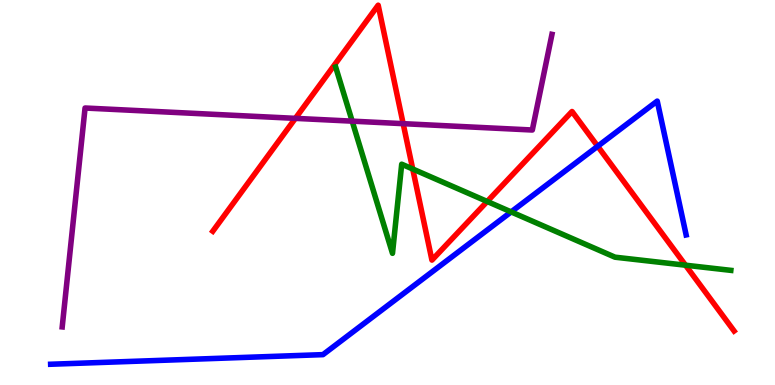[{'lines': ['blue', 'red'], 'intersections': [{'x': 7.71, 'y': 6.2}]}, {'lines': ['green', 'red'], 'intersections': [{'x': 5.33, 'y': 5.61}, {'x': 6.29, 'y': 4.77}, {'x': 8.85, 'y': 3.11}]}, {'lines': ['purple', 'red'], 'intersections': [{'x': 3.81, 'y': 6.93}, {'x': 5.2, 'y': 6.79}]}, {'lines': ['blue', 'green'], 'intersections': [{'x': 6.6, 'y': 4.5}]}, {'lines': ['blue', 'purple'], 'intersections': []}, {'lines': ['green', 'purple'], 'intersections': [{'x': 4.54, 'y': 6.85}]}]